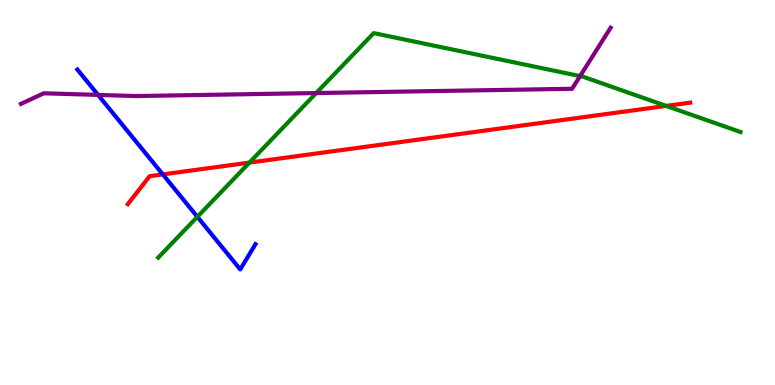[{'lines': ['blue', 'red'], 'intersections': [{'x': 2.1, 'y': 5.47}]}, {'lines': ['green', 'red'], 'intersections': [{'x': 3.22, 'y': 5.78}, {'x': 8.6, 'y': 7.25}]}, {'lines': ['purple', 'red'], 'intersections': []}, {'lines': ['blue', 'green'], 'intersections': [{'x': 2.55, 'y': 4.37}]}, {'lines': ['blue', 'purple'], 'intersections': [{'x': 1.27, 'y': 7.53}]}, {'lines': ['green', 'purple'], 'intersections': [{'x': 4.08, 'y': 7.58}, {'x': 7.48, 'y': 8.02}]}]